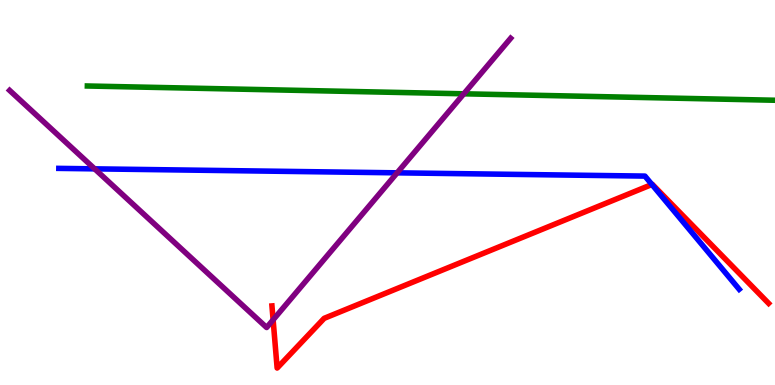[{'lines': ['blue', 'red'], 'intersections': [{'x': 8.41, 'y': 5.21}]}, {'lines': ['green', 'red'], 'intersections': []}, {'lines': ['purple', 'red'], 'intersections': [{'x': 3.52, 'y': 1.69}]}, {'lines': ['blue', 'green'], 'intersections': []}, {'lines': ['blue', 'purple'], 'intersections': [{'x': 1.22, 'y': 5.61}, {'x': 5.12, 'y': 5.51}]}, {'lines': ['green', 'purple'], 'intersections': [{'x': 5.98, 'y': 7.56}]}]